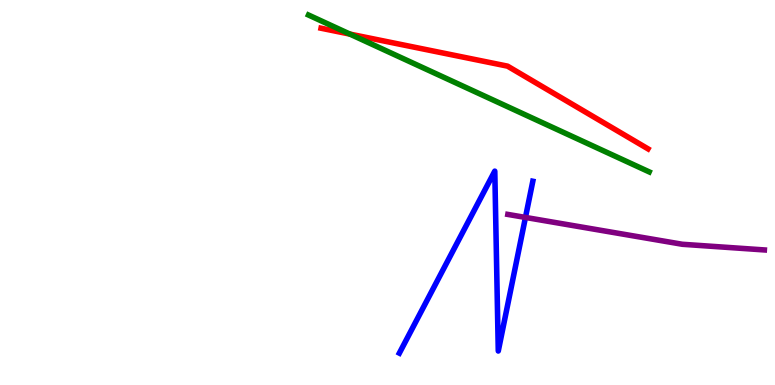[{'lines': ['blue', 'red'], 'intersections': []}, {'lines': ['green', 'red'], 'intersections': [{'x': 4.52, 'y': 9.11}]}, {'lines': ['purple', 'red'], 'intersections': []}, {'lines': ['blue', 'green'], 'intersections': []}, {'lines': ['blue', 'purple'], 'intersections': [{'x': 6.78, 'y': 4.35}]}, {'lines': ['green', 'purple'], 'intersections': []}]